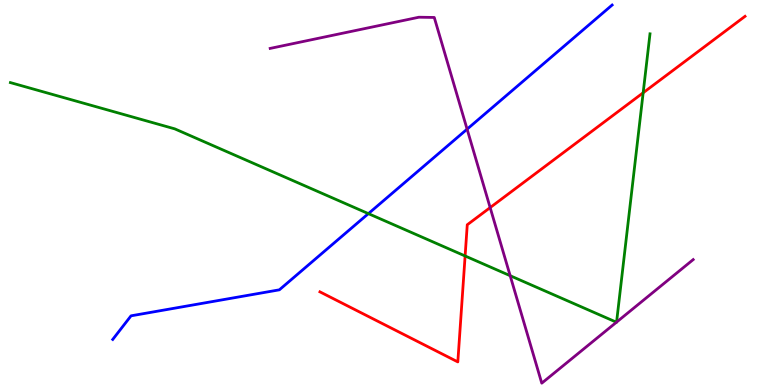[{'lines': ['blue', 'red'], 'intersections': []}, {'lines': ['green', 'red'], 'intersections': [{'x': 6.0, 'y': 3.35}, {'x': 8.3, 'y': 7.59}]}, {'lines': ['purple', 'red'], 'intersections': [{'x': 6.32, 'y': 4.61}]}, {'lines': ['blue', 'green'], 'intersections': [{'x': 4.75, 'y': 4.45}]}, {'lines': ['blue', 'purple'], 'intersections': [{'x': 6.03, 'y': 6.65}]}, {'lines': ['green', 'purple'], 'intersections': [{'x': 6.58, 'y': 2.84}, {'x': 7.95, 'y': 1.63}, {'x': 7.96, 'y': 1.63}]}]